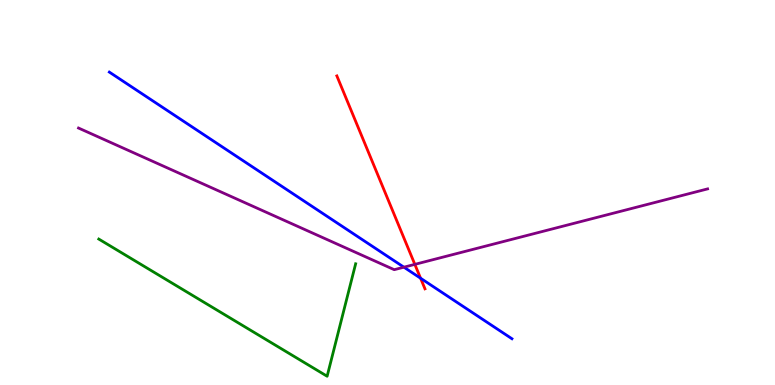[{'lines': ['blue', 'red'], 'intersections': [{'x': 5.43, 'y': 2.77}]}, {'lines': ['green', 'red'], 'intersections': []}, {'lines': ['purple', 'red'], 'intersections': [{'x': 5.35, 'y': 3.13}]}, {'lines': ['blue', 'green'], 'intersections': []}, {'lines': ['blue', 'purple'], 'intersections': [{'x': 5.21, 'y': 3.06}]}, {'lines': ['green', 'purple'], 'intersections': []}]